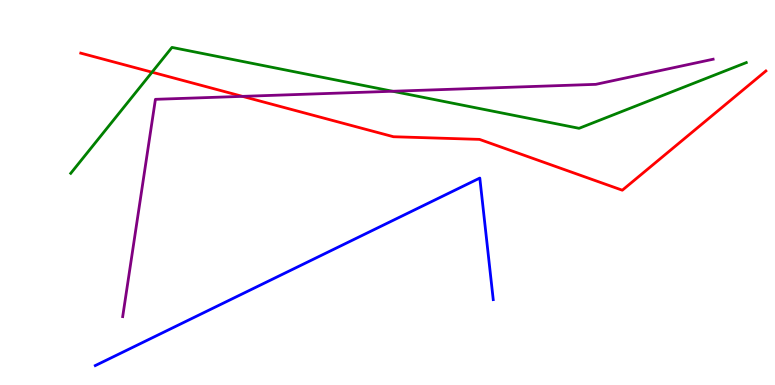[{'lines': ['blue', 'red'], 'intersections': []}, {'lines': ['green', 'red'], 'intersections': [{'x': 1.96, 'y': 8.12}]}, {'lines': ['purple', 'red'], 'intersections': [{'x': 3.13, 'y': 7.5}]}, {'lines': ['blue', 'green'], 'intersections': []}, {'lines': ['blue', 'purple'], 'intersections': []}, {'lines': ['green', 'purple'], 'intersections': [{'x': 5.07, 'y': 7.63}]}]